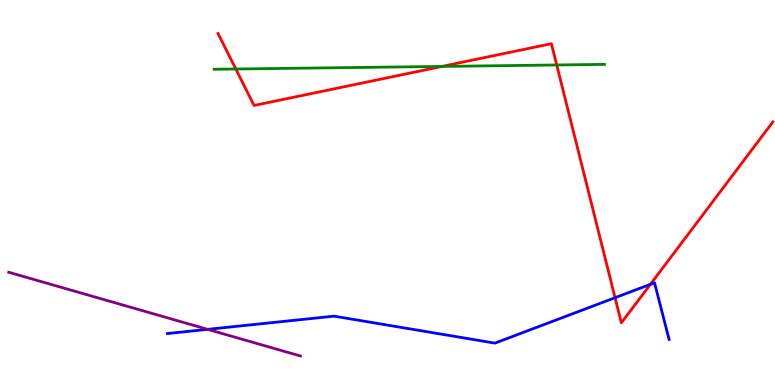[{'lines': ['blue', 'red'], 'intersections': [{'x': 7.94, 'y': 2.27}, {'x': 8.39, 'y': 2.61}]}, {'lines': ['green', 'red'], 'intersections': [{'x': 3.04, 'y': 8.21}, {'x': 5.7, 'y': 8.27}, {'x': 7.18, 'y': 8.31}]}, {'lines': ['purple', 'red'], 'intersections': []}, {'lines': ['blue', 'green'], 'intersections': []}, {'lines': ['blue', 'purple'], 'intersections': [{'x': 2.68, 'y': 1.45}]}, {'lines': ['green', 'purple'], 'intersections': []}]